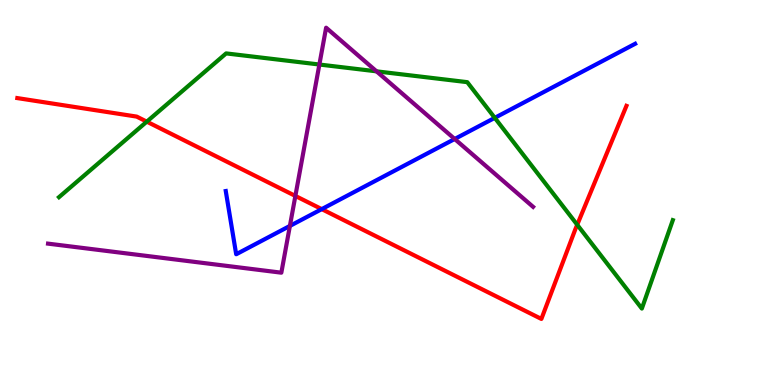[{'lines': ['blue', 'red'], 'intersections': [{'x': 4.15, 'y': 4.57}]}, {'lines': ['green', 'red'], 'intersections': [{'x': 1.89, 'y': 6.84}, {'x': 7.45, 'y': 4.16}]}, {'lines': ['purple', 'red'], 'intersections': [{'x': 3.81, 'y': 4.91}]}, {'lines': ['blue', 'green'], 'intersections': [{'x': 6.38, 'y': 6.94}]}, {'lines': ['blue', 'purple'], 'intersections': [{'x': 3.74, 'y': 4.13}, {'x': 5.87, 'y': 6.39}]}, {'lines': ['green', 'purple'], 'intersections': [{'x': 4.12, 'y': 8.32}, {'x': 4.86, 'y': 8.15}]}]